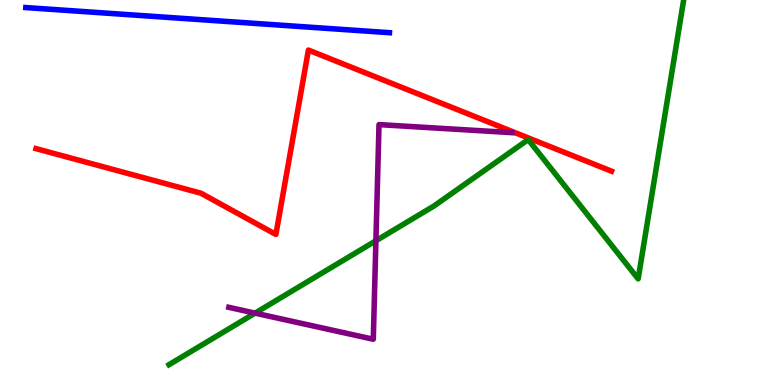[{'lines': ['blue', 'red'], 'intersections': []}, {'lines': ['green', 'red'], 'intersections': []}, {'lines': ['purple', 'red'], 'intersections': []}, {'lines': ['blue', 'green'], 'intersections': []}, {'lines': ['blue', 'purple'], 'intersections': []}, {'lines': ['green', 'purple'], 'intersections': [{'x': 3.29, 'y': 1.87}, {'x': 4.85, 'y': 3.75}]}]